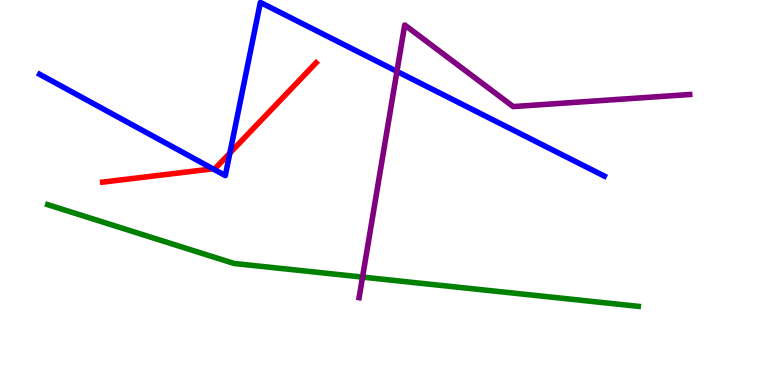[{'lines': ['blue', 'red'], 'intersections': [{'x': 2.75, 'y': 5.61}, {'x': 2.97, 'y': 6.02}]}, {'lines': ['green', 'red'], 'intersections': []}, {'lines': ['purple', 'red'], 'intersections': []}, {'lines': ['blue', 'green'], 'intersections': []}, {'lines': ['blue', 'purple'], 'intersections': [{'x': 5.12, 'y': 8.15}]}, {'lines': ['green', 'purple'], 'intersections': [{'x': 4.68, 'y': 2.8}]}]